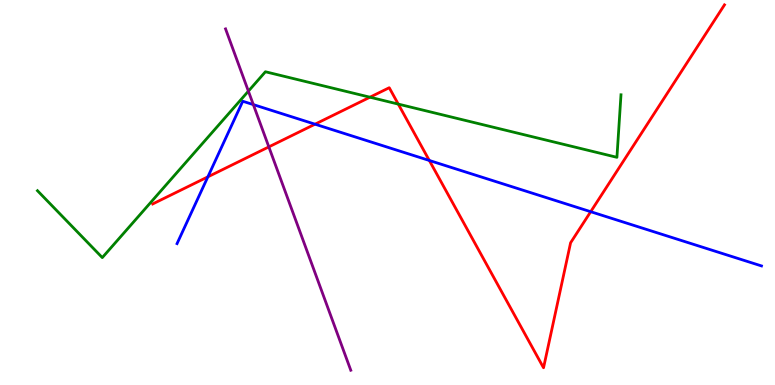[{'lines': ['blue', 'red'], 'intersections': [{'x': 2.68, 'y': 5.41}, {'x': 4.06, 'y': 6.77}, {'x': 5.54, 'y': 5.83}, {'x': 7.62, 'y': 4.5}]}, {'lines': ['green', 'red'], 'intersections': [{'x': 4.77, 'y': 7.48}, {'x': 5.14, 'y': 7.3}]}, {'lines': ['purple', 'red'], 'intersections': [{'x': 3.47, 'y': 6.18}]}, {'lines': ['blue', 'green'], 'intersections': []}, {'lines': ['blue', 'purple'], 'intersections': [{'x': 3.27, 'y': 7.28}]}, {'lines': ['green', 'purple'], 'intersections': [{'x': 3.21, 'y': 7.63}]}]